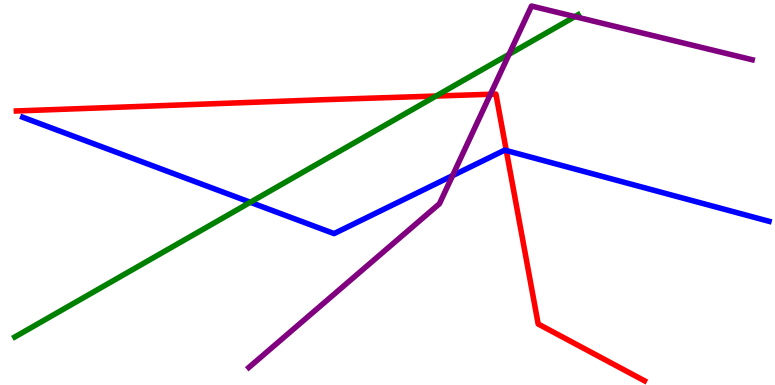[{'lines': ['blue', 'red'], 'intersections': [{'x': 6.53, 'y': 6.09}]}, {'lines': ['green', 'red'], 'intersections': [{'x': 5.63, 'y': 7.51}]}, {'lines': ['purple', 'red'], 'intersections': [{'x': 6.33, 'y': 7.55}]}, {'lines': ['blue', 'green'], 'intersections': [{'x': 3.23, 'y': 4.75}]}, {'lines': ['blue', 'purple'], 'intersections': [{'x': 5.84, 'y': 5.44}]}, {'lines': ['green', 'purple'], 'intersections': [{'x': 6.57, 'y': 8.59}, {'x': 7.42, 'y': 9.57}]}]